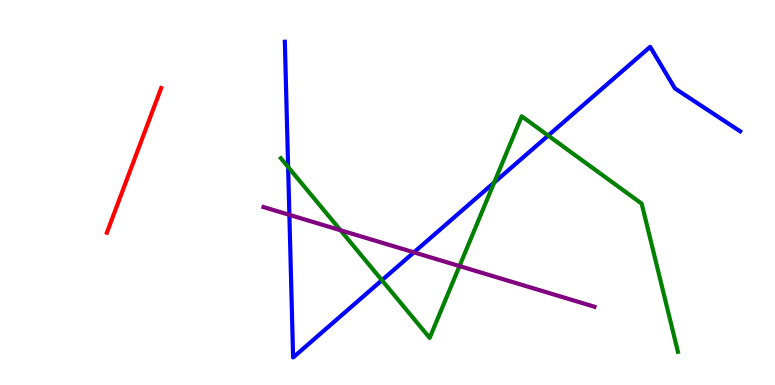[{'lines': ['blue', 'red'], 'intersections': []}, {'lines': ['green', 'red'], 'intersections': []}, {'lines': ['purple', 'red'], 'intersections': []}, {'lines': ['blue', 'green'], 'intersections': [{'x': 3.72, 'y': 5.66}, {'x': 4.93, 'y': 2.72}, {'x': 6.38, 'y': 5.26}, {'x': 7.07, 'y': 6.48}]}, {'lines': ['blue', 'purple'], 'intersections': [{'x': 3.73, 'y': 4.42}, {'x': 5.34, 'y': 3.45}]}, {'lines': ['green', 'purple'], 'intersections': [{'x': 4.39, 'y': 4.02}, {'x': 5.93, 'y': 3.09}]}]